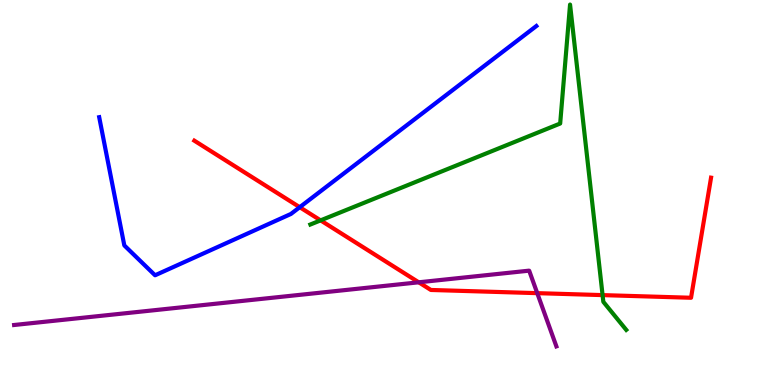[{'lines': ['blue', 'red'], 'intersections': [{'x': 3.87, 'y': 4.62}]}, {'lines': ['green', 'red'], 'intersections': [{'x': 4.14, 'y': 4.28}, {'x': 7.78, 'y': 2.33}]}, {'lines': ['purple', 'red'], 'intersections': [{'x': 5.4, 'y': 2.67}, {'x': 6.93, 'y': 2.39}]}, {'lines': ['blue', 'green'], 'intersections': []}, {'lines': ['blue', 'purple'], 'intersections': []}, {'lines': ['green', 'purple'], 'intersections': []}]